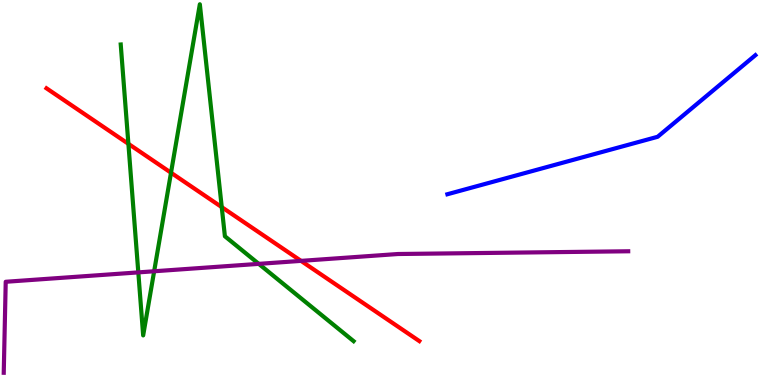[{'lines': ['blue', 'red'], 'intersections': []}, {'lines': ['green', 'red'], 'intersections': [{'x': 1.66, 'y': 6.26}, {'x': 2.21, 'y': 5.51}, {'x': 2.86, 'y': 4.62}]}, {'lines': ['purple', 'red'], 'intersections': [{'x': 3.88, 'y': 3.22}]}, {'lines': ['blue', 'green'], 'intersections': []}, {'lines': ['blue', 'purple'], 'intersections': []}, {'lines': ['green', 'purple'], 'intersections': [{'x': 1.78, 'y': 2.92}, {'x': 1.99, 'y': 2.95}, {'x': 3.34, 'y': 3.15}]}]